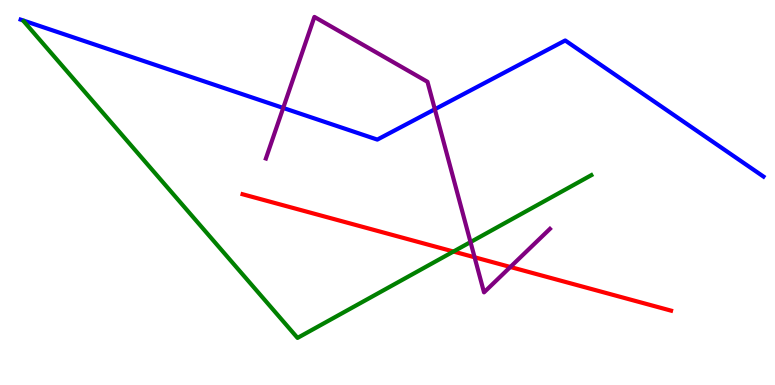[{'lines': ['blue', 'red'], 'intersections': []}, {'lines': ['green', 'red'], 'intersections': [{'x': 5.85, 'y': 3.47}]}, {'lines': ['purple', 'red'], 'intersections': [{'x': 6.12, 'y': 3.32}, {'x': 6.59, 'y': 3.07}]}, {'lines': ['blue', 'green'], 'intersections': []}, {'lines': ['blue', 'purple'], 'intersections': [{'x': 3.65, 'y': 7.2}, {'x': 5.61, 'y': 7.16}]}, {'lines': ['green', 'purple'], 'intersections': [{'x': 6.07, 'y': 3.71}]}]